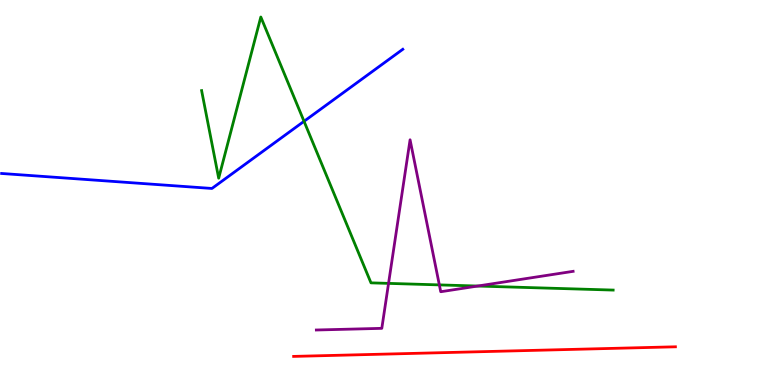[{'lines': ['blue', 'red'], 'intersections': []}, {'lines': ['green', 'red'], 'intersections': []}, {'lines': ['purple', 'red'], 'intersections': []}, {'lines': ['blue', 'green'], 'intersections': [{'x': 3.92, 'y': 6.85}]}, {'lines': ['blue', 'purple'], 'intersections': []}, {'lines': ['green', 'purple'], 'intersections': [{'x': 5.01, 'y': 2.64}, {'x': 5.67, 'y': 2.6}, {'x': 6.16, 'y': 2.57}]}]